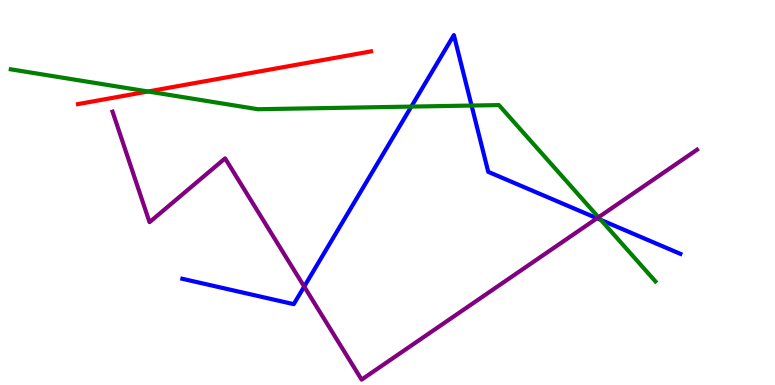[{'lines': ['blue', 'red'], 'intersections': []}, {'lines': ['green', 'red'], 'intersections': [{'x': 1.91, 'y': 7.62}]}, {'lines': ['purple', 'red'], 'intersections': []}, {'lines': ['blue', 'green'], 'intersections': [{'x': 5.31, 'y': 7.23}, {'x': 6.08, 'y': 7.26}, {'x': 7.75, 'y': 4.29}]}, {'lines': ['blue', 'purple'], 'intersections': [{'x': 3.93, 'y': 2.56}, {'x': 7.7, 'y': 4.33}]}, {'lines': ['green', 'purple'], 'intersections': [{'x': 7.72, 'y': 4.36}]}]